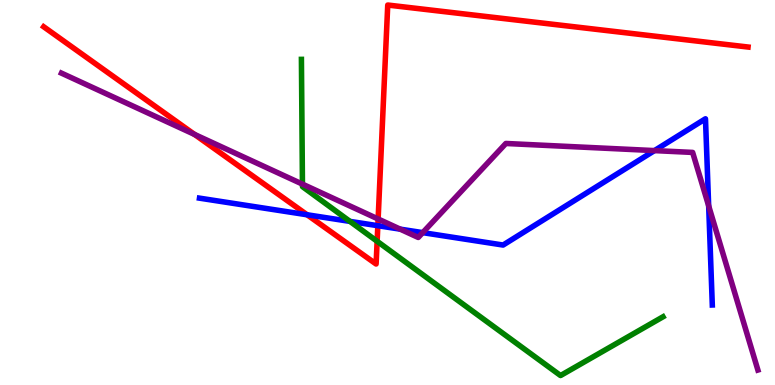[{'lines': ['blue', 'red'], 'intersections': [{'x': 3.96, 'y': 4.42}, {'x': 4.88, 'y': 4.14}]}, {'lines': ['green', 'red'], 'intersections': [{'x': 4.87, 'y': 3.73}]}, {'lines': ['purple', 'red'], 'intersections': [{'x': 2.51, 'y': 6.51}, {'x': 4.88, 'y': 4.31}]}, {'lines': ['blue', 'green'], 'intersections': [{'x': 4.52, 'y': 4.25}]}, {'lines': ['blue', 'purple'], 'intersections': [{'x': 5.16, 'y': 4.05}, {'x': 5.45, 'y': 3.96}, {'x': 8.44, 'y': 6.09}, {'x': 9.14, 'y': 4.65}]}, {'lines': ['green', 'purple'], 'intersections': [{'x': 3.9, 'y': 5.22}]}]